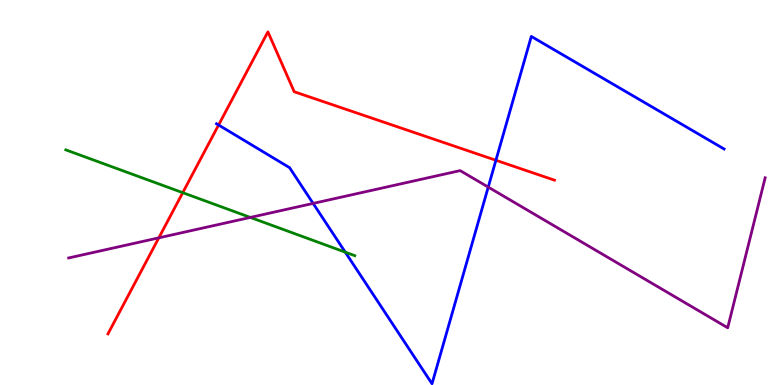[{'lines': ['blue', 'red'], 'intersections': [{'x': 2.82, 'y': 6.75}, {'x': 6.4, 'y': 5.84}]}, {'lines': ['green', 'red'], 'intersections': [{'x': 2.36, 'y': 5.0}]}, {'lines': ['purple', 'red'], 'intersections': [{'x': 2.05, 'y': 3.82}]}, {'lines': ['blue', 'green'], 'intersections': [{'x': 4.46, 'y': 3.45}]}, {'lines': ['blue', 'purple'], 'intersections': [{'x': 4.04, 'y': 4.72}, {'x': 6.3, 'y': 5.14}]}, {'lines': ['green', 'purple'], 'intersections': [{'x': 3.23, 'y': 4.35}]}]